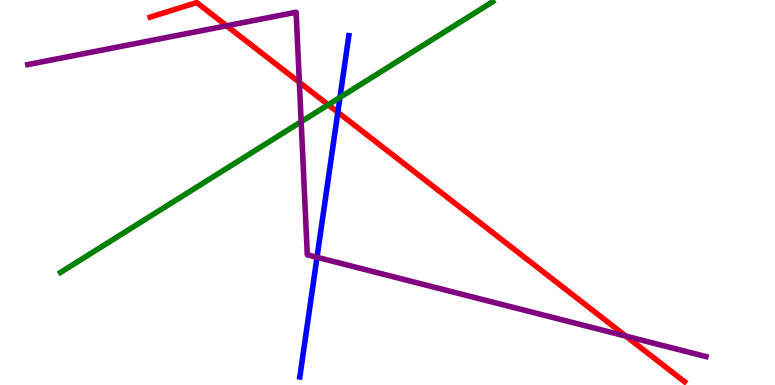[{'lines': ['blue', 'red'], 'intersections': [{'x': 4.36, 'y': 7.08}]}, {'lines': ['green', 'red'], 'intersections': [{'x': 4.24, 'y': 7.28}]}, {'lines': ['purple', 'red'], 'intersections': [{'x': 2.92, 'y': 9.33}, {'x': 3.86, 'y': 7.86}, {'x': 8.08, 'y': 1.27}]}, {'lines': ['blue', 'green'], 'intersections': [{'x': 4.39, 'y': 7.47}]}, {'lines': ['blue', 'purple'], 'intersections': [{'x': 4.09, 'y': 3.32}]}, {'lines': ['green', 'purple'], 'intersections': [{'x': 3.89, 'y': 6.84}]}]